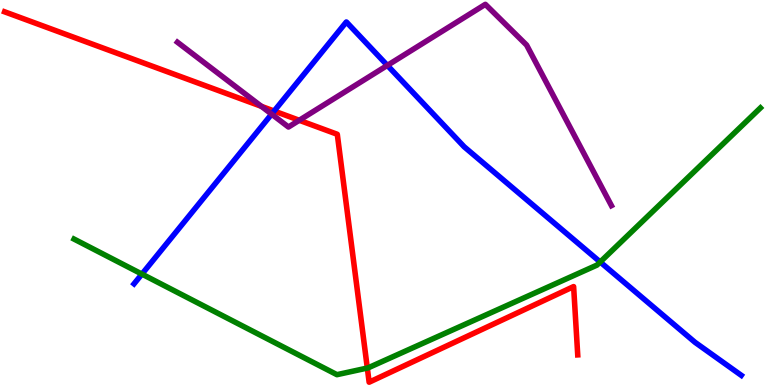[{'lines': ['blue', 'red'], 'intersections': [{'x': 3.54, 'y': 7.12}]}, {'lines': ['green', 'red'], 'intersections': [{'x': 4.74, 'y': 0.44}]}, {'lines': ['purple', 'red'], 'intersections': [{'x': 3.37, 'y': 7.24}, {'x': 3.86, 'y': 6.88}]}, {'lines': ['blue', 'green'], 'intersections': [{'x': 1.83, 'y': 2.88}, {'x': 7.74, 'y': 3.19}]}, {'lines': ['blue', 'purple'], 'intersections': [{'x': 3.5, 'y': 7.04}, {'x': 5.0, 'y': 8.3}]}, {'lines': ['green', 'purple'], 'intersections': []}]